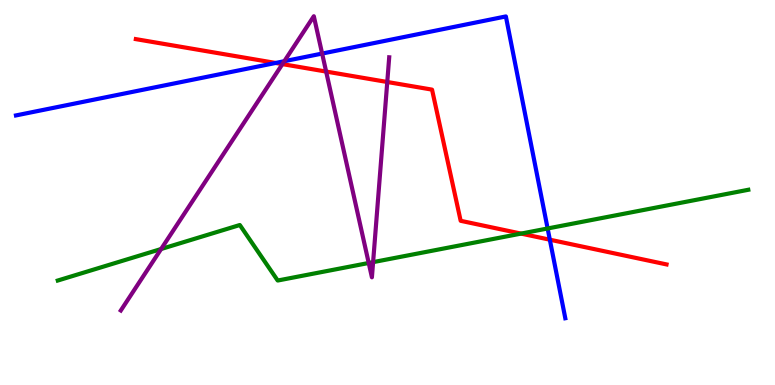[{'lines': ['blue', 'red'], 'intersections': [{'x': 3.56, 'y': 8.36}, {'x': 7.09, 'y': 3.77}]}, {'lines': ['green', 'red'], 'intersections': [{'x': 6.72, 'y': 3.93}]}, {'lines': ['purple', 'red'], 'intersections': [{'x': 3.64, 'y': 8.33}, {'x': 4.21, 'y': 8.14}, {'x': 5.0, 'y': 7.87}]}, {'lines': ['blue', 'green'], 'intersections': [{'x': 7.07, 'y': 4.07}]}, {'lines': ['blue', 'purple'], 'intersections': [{'x': 3.67, 'y': 8.41}, {'x': 4.16, 'y': 8.61}]}, {'lines': ['green', 'purple'], 'intersections': [{'x': 2.08, 'y': 3.53}, {'x': 4.76, 'y': 3.17}, {'x': 4.81, 'y': 3.19}]}]